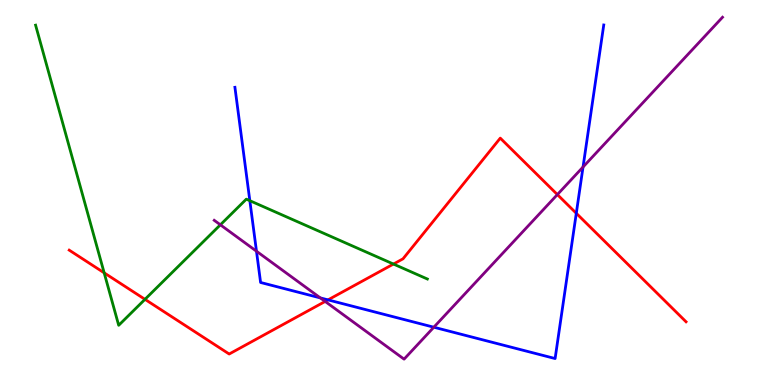[{'lines': ['blue', 'red'], 'intersections': [{'x': 4.23, 'y': 2.21}, {'x': 7.44, 'y': 4.46}]}, {'lines': ['green', 'red'], 'intersections': [{'x': 1.34, 'y': 2.91}, {'x': 1.87, 'y': 2.23}, {'x': 5.08, 'y': 3.14}]}, {'lines': ['purple', 'red'], 'intersections': [{'x': 4.2, 'y': 2.17}, {'x': 7.19, 'y': 4.95}]}, {'lines': ['blue', 'green'], 'intersections': [{'x': 3.22, 'y': 4.79}]}, {'lines': ['blue', 'purple'], 'intersections': [{'x': 3.31, 'y': 3.47}, {'x': 4.13, 'y': 2.26}, {'x': 5.6, 'y': 1.5}, {'x': 7.52, 'y': 5.66}]}, {'lines': ['green', 'purple'], 'intersections': [{'x': 2.84, 'y': 4.16}]}]